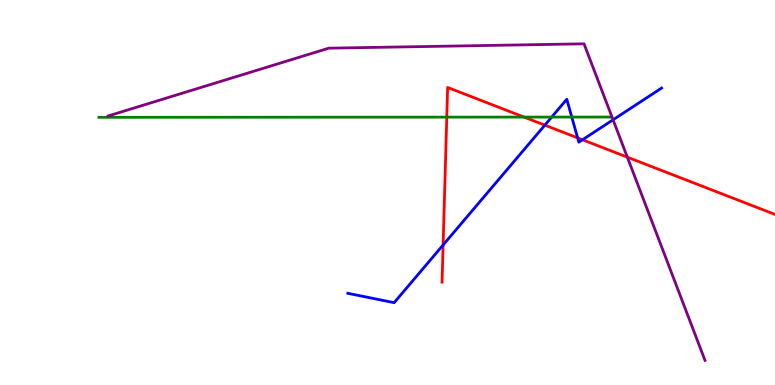[{'lines': ['blue', 'red'], 'intersections': [{'x': 5.72, 'y': 3.64}, {'x': 7.03, 'y': 6.75}, {'x': 7.45, 'y': 6.42}, {'x': 7.52, 'y': 6.37}]}, {'lines': ['green', 'red'], 'intersections': [{'x': 5.76, 'y': 6.96}, {'x': 6.76, 'y': 6.96}]}, {'lines': ['purple', 'red'], 'intersections': [{'x': 8.09, 'y': 5.92}]}, {'lines': ['blue', 'green'], 'intersections': [{'x': 7.12, 'y': 6.96}, {'x': 7.38, 'y': 6.96}]}, {'lines': ['blue', 'purple'], 'intersections': [{'x': 7.91, 'y': 6.89}]}, {'lines': ['green', 'purple'], 'intersections': []}]